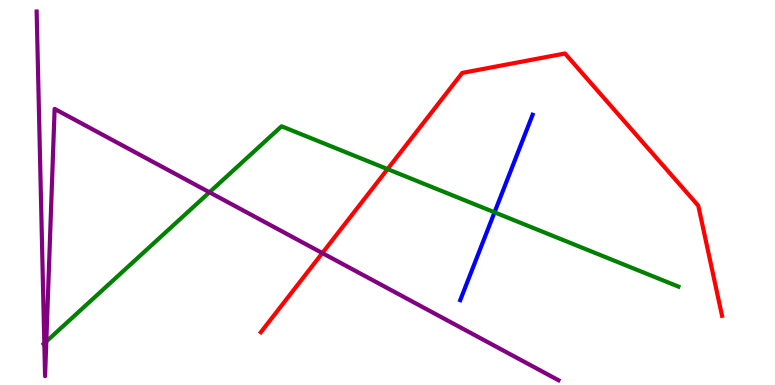[{'lines': ['blue', 'red'], 'intersections': []}, {'lines': ['green', 'red'], 'intersections': [{'x': 5.0, 'y': 5.61}]}, {'lines': ['purple', 'red'], 'intersections': [{'x': 4.16, 'y': 3.43}]}, {'lines': ['blue', 'green'], 'intersections': [{'x': 6.38, 'y': 4.49}]}, {'lines': ['blue', 'purple'], 'intersections': []}, {'lines': ['green', 'purple'], 'intersections': [{'x': 0.572, 'y': 1.08}, {'x': 0.598, 'y': 1.13}, {'x': 2.7, 'y': 5.01}]}]